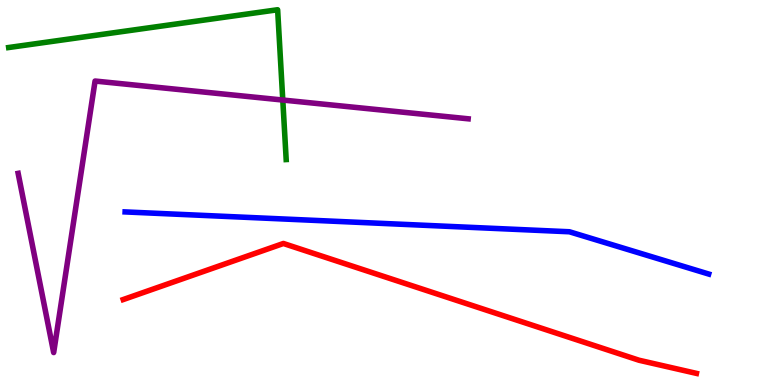[{'lines': ['blue', 'red'], 'intersections': []}, {'lines': ['green', 'red'], 'intersections': []}, {'lines': ['purple', 'red'], 'intersections': []}, {'lines': ['blue', 'green'], 'intersections': []}, {'lines': ['blue', 'purple'], 'intersections': []}, {'lines': ['green', 'purple'], 'intersections': [{'x': 3.65, 'y': 7.4}]}]